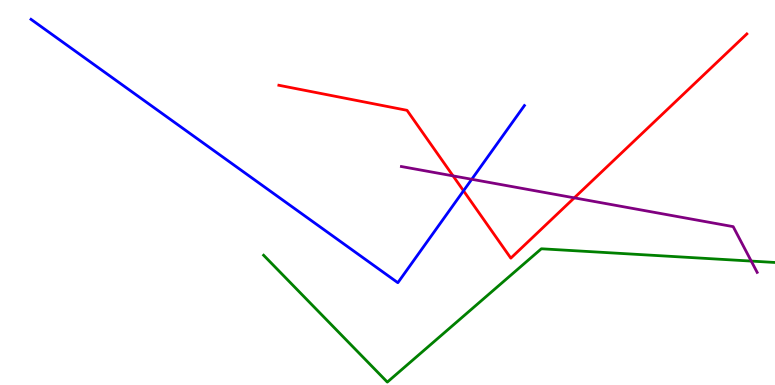[{'lines': ['blue', 'red'], 'intersections': [{'x': 5.98, 'y': 5.04}]}, {'lines': ['green', 'red'], 'intersections': []}, {'lines': ['purple', 'red'], 'intersections': [{'x': 5.85, 'y': 5.43}, {'x': 7.41, 'y': 4.86}]}, {'lines': ['blue', 'green'], 'intersections': []}, {'lines': ['blue', 'purple'], 'intersections': [{'x': 6.09, 'y': 5.34}]}, {'lines': ['green', 'purple'], 'intersections': [{'x': 9.69, 'y': 3.22}]}]